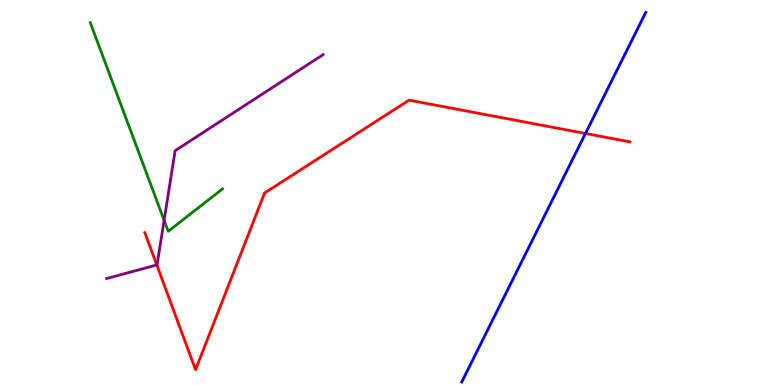[{'lines': ['blue', 'red'], 'intersections': [{'x': 7.55, 'y': 6.53}]}, {'lines': ['green', 'red'], 'intersections': []}, {'lines': ['purple', 'red'], 'intersections': [{'x': 2.02, 'y': 3.12}]}, {'lines': ['blue', 'green'], 'intersections': []}, {'lines': ['blue', 'purple'], 'intersections': []}, {'lines': ['green', 'purple'], 'intersections': [{'x': 2.12, 'y': 4.28}]}]